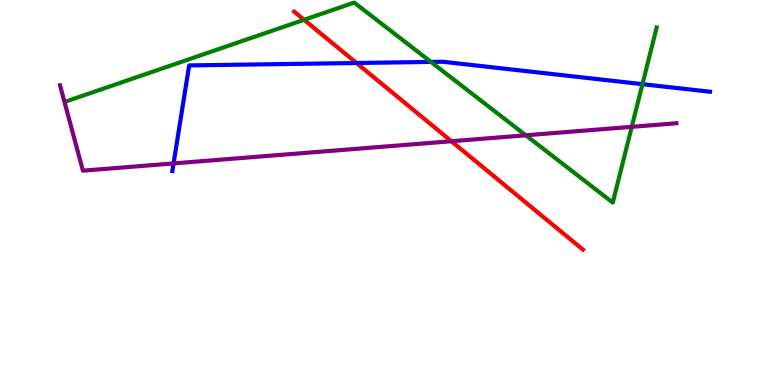[{'lines': ['blue', 'red'], 'intersections': [{'x': 4.6, 'y': 8.36}]}, {'lines': ['green', 'red'], 'intersections': [{'x': 3.92, 'y': 9.49}]}, {'lines': ['purple', 'red'], 'intersections': [{'x': 5.82, 'y': 6.33}]}, {'lines': ['blue', 'green'], 'intersections': [{'x': 5.56, 'y': 8.39}, {'x': 8.29, 'y': 7.81}]}, {'lines': ['blue', 'purple'], 'intersections': [{'x': 2.24, 'y': 5.76}]}, {'lines': ['green', 'purple'], 'intersections': [{'x': 6.78, 'y': 6.49}, {'x': 8.15, 'y': 6.71}]}]